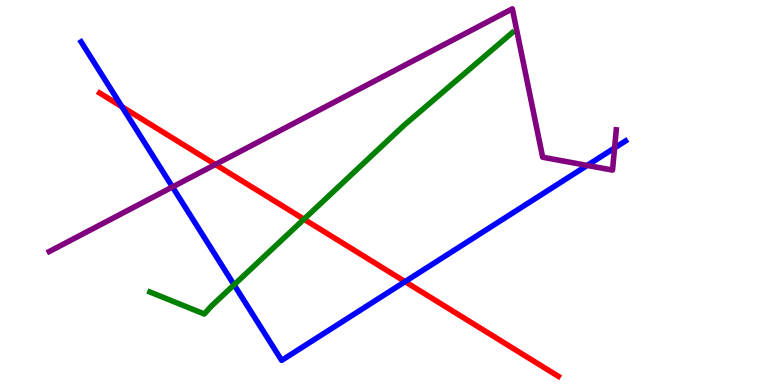[{'lines': ['blue', 'red'], 'intersections': [{'x': 1.57, 'y': 7.23}, {'x': 5.23, 'y': 2.68}]}, {'lines': ['green', 'red'], 'intersections': [{'x': 3.92, 'y': 4.31}]}, {'lines': ['purple', 'red'], 'intersections': [{'x': 2.78, 'y': 5.73}]}, {'lines': ['blue', 'green'], 'intersections': [{'x': 3.02, 'y': 2.6}]}, {'lines': ['blue', 'purple'], 'intersections': [{'x': 2.23, 'y': 5.14}, {'x': 7.58, 'y': 5.7}, {'x': 7.93, 'y': 6.16}]}, {'lines': ['green', 'purple'], 'intersections': []}]